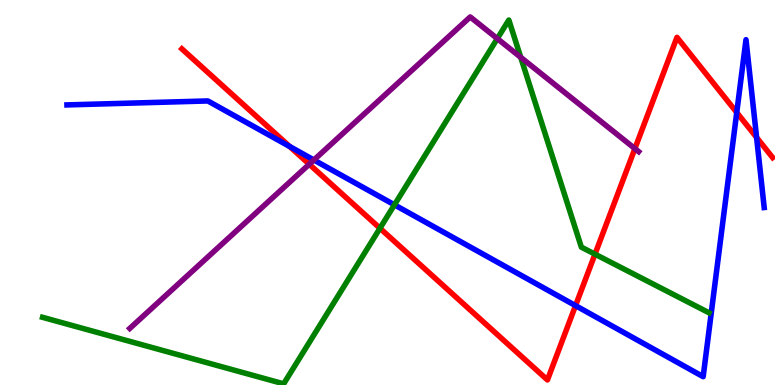[{'lines': ['blue', 'red'], 'intersections': [{'x': 3.74, 'y': 6.19}, {'x': 7.43, 'y': 2.06}, {'x': 9.51, 'y': 7.08}, {'x': 9.76, 'y': 6.43}]}, {'lines': ['green', 'red'], 'intersections': [{'x': 4.9, 'y': 4.07}, {'x': 7.68, 'y': 3.4}]}, {'lines': ['purple', 'red'], 'intersections': [{'x': 3.99, 'y': 5.73}, {'x': 8.19, 'y': 6.14}]}, {'lines': ['blue', 'green'], 'intersections': [{'x': 5.09, 'y': 4.68}]}, {'lines': ['blue', 'purple'], 'intersections': [{'x': 4.05, 'y': 5.84}]}, {'lines': ['green', 'purple'], 'intersections': [{'x': 6.42, 'y': 9.0}, {'x': 6.72, 'y': 8.51}]}]